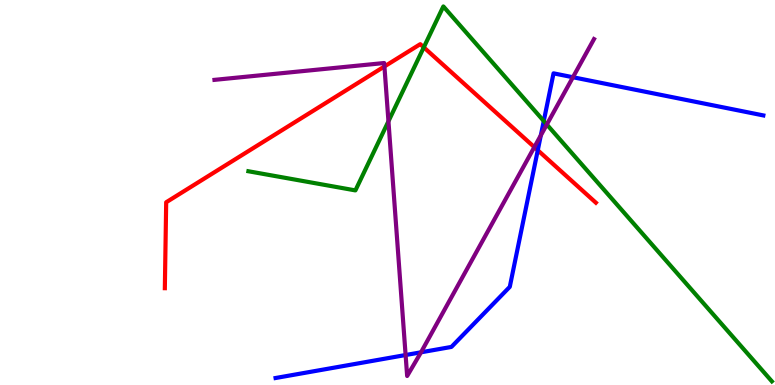[{'lines': ['blue', 'red'], 'intersections': [{'x': 6.94, 'y': 6.1}]}, {'lines': ['green', 'red'], 'intersections': [{'x': 5.47, 'y': 8.77}]}, {'lines': ['purple', 'red'], 'intersections': [{'x': 4.96, 'y': 8.27}, {'x': 6.89, 'y': 6.18}]}, {'lines': ['blue', 'green'], 'intersections': [{'x': 7.02, 'y': 6.86}]}, {'lines': ['blue', 'purple'], 'intersections': [{'x': 5.23, 'y': 0.779}, {'x': 5.43, 'y': 0.849}, {'x': 6.98, 'y': 6.48}, {'x': 7.39, 'y': 7.99}]}, {'lines': ['green', 'purple'], 'intersections': [{'x': 5.01, 'y': 6.85}, {'x': 7.06, 'y': 6.77}]}]